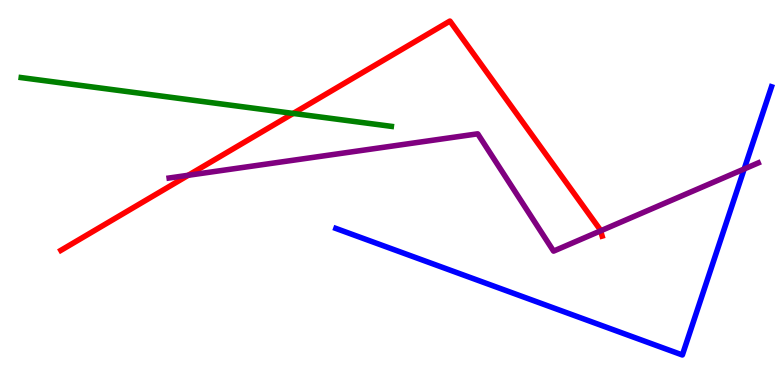[{'lines': ['blue', 'red'], 'intersections': []}, {'lines': ['green', 'red'], 'intersections': [{'x': 3.78, 'y': 7.05}]}, {'lines': ['purple', 'red'], 'intersections': [{'x': 2.43, 'y': 5.45}, {'x': 7.75, 'y': 4.0}]}, {'lines': ['blue', 'green'], 'intersections': []}, {'lines': ['blue', 'purple'], 'intersections': [{'x': 9.6, 'y': 5.61}]}, {'lines': ['green', 'purple'], 'intersections': []}]